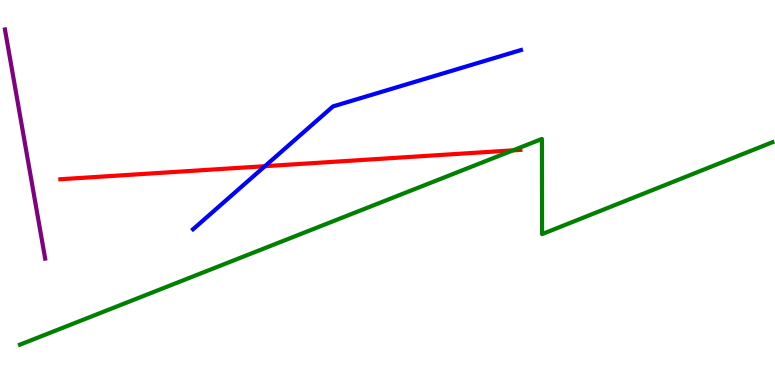[{'lines': ['blue', 'red'], 'intersections': [{'x': 3.42, 'y': 5.68}]}, {'lines': ['green', 'red'], 'intersections': [{'x': 6.62, 'y': 6.09}]}, {'lines': ['purple', 'red'], 'intersections': []}, {'lines': ['blue', 'green'], 'intersections': []}, {'lines': ['blue', 'purple'], 'intersections': []}, {'lines': ['green', 'purple'], 'intersections': []}]